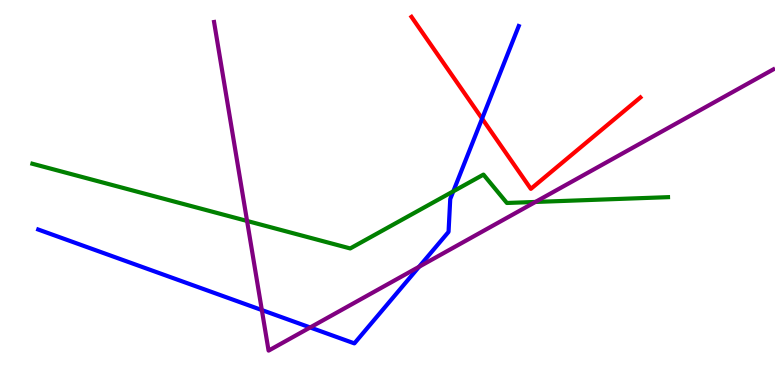[{'lines': ['blue', 'red'], 'intersections': [{'x': 6.22, 'y': 6.92}]}, {'lines': ['green', 'red'], 'intersections': []}, {'lines': ['purple', 'red'], 'intersections': []}, {'lines': ['blue', 'green'], 'intersections': [{'x': 5.85, 'y': 5.03}]}, {'lines': ['blue', 'purple'], 'intersections': [{'x': 3.38, 'y': 1.95}, {'x': 4.0, 'y': 1.49}, {'x': 5.41, 'y': 3.07}]}, {'lines': ['green', 'purple'], 'intersections': [{'x': 3.19, 'y': 4.26}, {'x': 6.91, 'y': 4.75}]}]